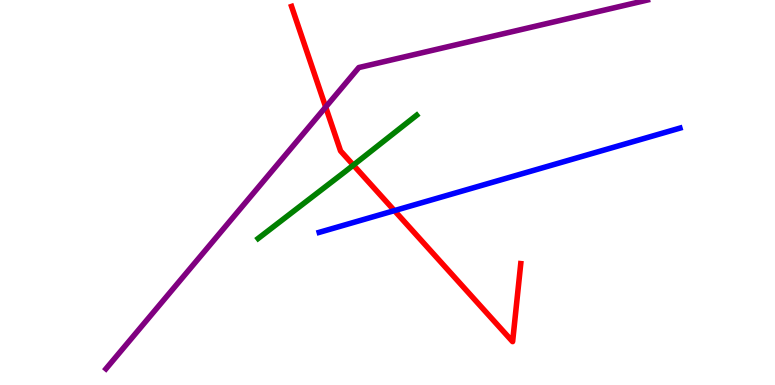[{'lines': ['blue', 'red'], 'intersections': [{'x': 5.09, 'y': 4.53}]}, {'lines': ['green', 'red'], 'intersections': [{'x': 4.56, 'y': 5.71}]}, {'lines': ['purple', 'red'], 'intersections': [{'x': 4.2, 'y': 7.22}]}, {'lines': ['blue', 'green'], 'intersections': []}, {'lines': ['blue', 'purple'], 'intersections': []}, {'lines': ['green', 'purple'], 'intersections': []}]